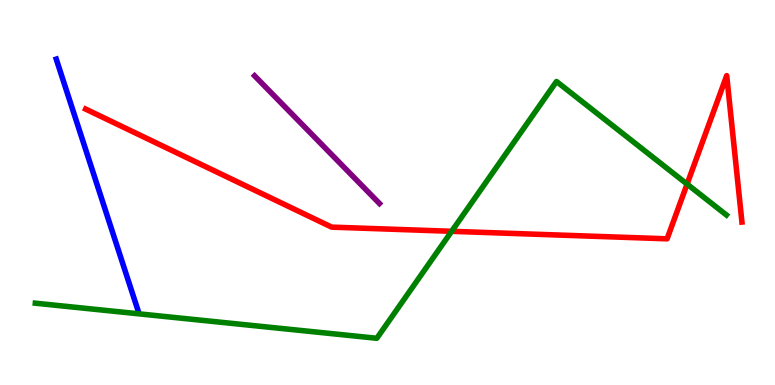[{'lines': ['blue', 'red'], 'intersections': []}, {'lines': ['green', 'red'], 'intersections': [{'x': 5.83, 'y': 3.99}, {'x': 8.87, 'y': 5.22}]}, {'lines': ['purple', 'red'], 'intersections': []}, {'lines': ['blue', 'green'], 'intersections': []}, {'lines': ['blue', 'purple'], 'intersections': []}, {'lines': ['green', 'purple'], 'intersections': []}]